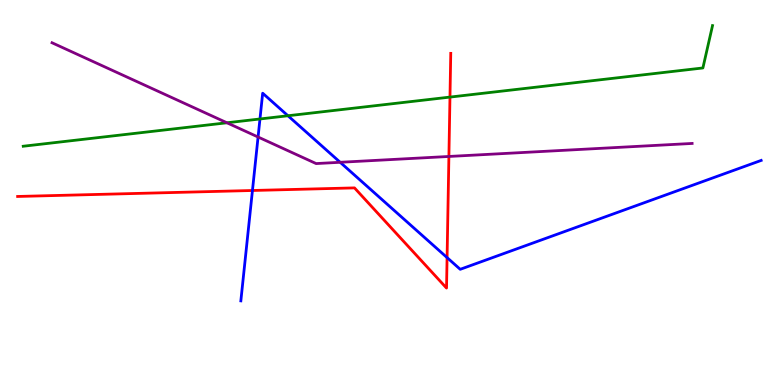[{'lines': ['blue', 'red'], 'intersections': [{'x': 3.26, 'y': 5.05}, {'x': 5.77, 'y': 3.31}]}, {'lines': ['green', 'red'], 'intersections': [{'x': 5.81, 'y': 7.48}]}, {'lines': ['purple', 'red'], 'intersections': [{'x': 5.79, 'y': 5.94}]}, {'lines': ['blue', 'green'], 'intersections': [{'x': 3.35, 'y': 6.91}, {'x': 3.72, 'y': 6.99}]}, {'lines': ['blue', 'purple'], 'intersections': [{'x': 3.33, 'y': 6.44}, {'x': 4.39, 'y': 5.78}]}, {'lines': ['green', 'purple'], 'intersections': [{'x': 2.93, 'y': 6.81}]}]